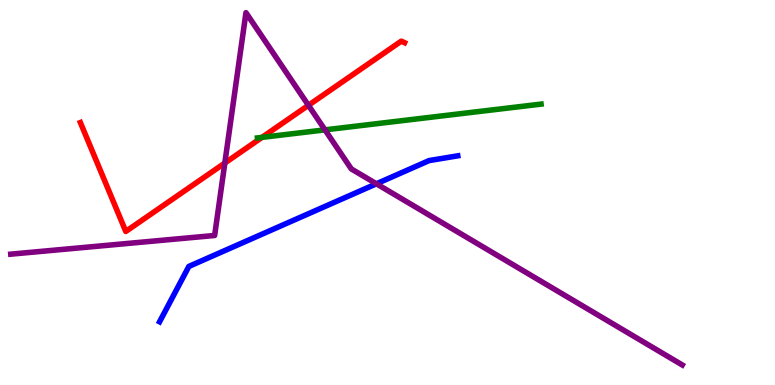[{'lines': ['blue', 'red'], 'intersections': []}, {'lines': ['green', 'red'], 'intersections': [{'x': 3.38, 'y': 6.43}]}, {'lines': ['purple', 'red'], 'intersections': [{'x': 2.9, 'y': 5.77}, {'x': 3.98, 'y': 7.26}]}, {'lines': ['blue', 'green'], 'intersections': []}, {'lines': ['blue', 'purple'], 'intersections': [{'x': 4.86, 'y': 5.23}]}, {'lines': ['green', 'purple'], 'intersections': [{'x': 4.19, 'y': 6.63}]}]